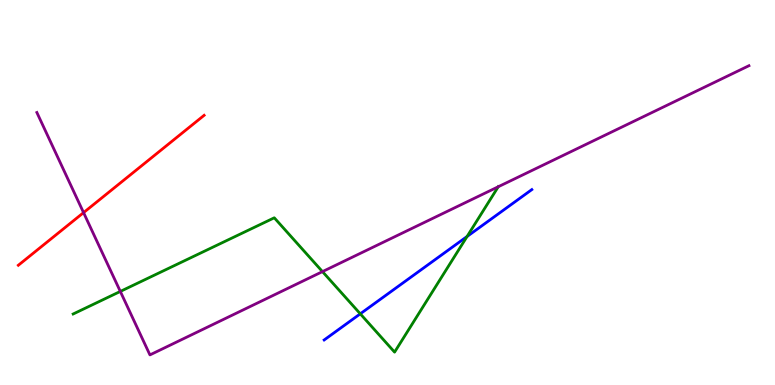[{'lines': ['blue', 'red'], 'intersections': []}, {'lines': ['green', 'red'], 'intersections': []}, {'lines': ['purple', 'red'], 'intersections': [{'x': 1.08, 'y': 4.48}]}, {'lines': ['blue', 'green'], 'intersections': [{'x': 4.65, 'y': 1.85}, {'x': 6.03, 'y': 3.86}]}, {'lines': ['blue', 'purple'], 'intersections': []}, {'lines': ['green', 'purple'], 'intersections': [{'x': 1.55, 'y': 2.43}, {'x': 4.16, 'y': 2.95}, {'x': 6.43, 'y': 5.15}]}]